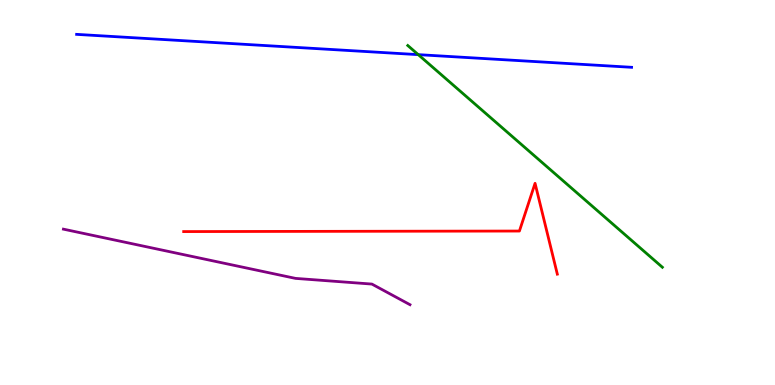[{'lines': ['blue', 'red'], 'intersections': []}, {'lines': ['green', 'red'], 'intersections': []}, {'lines': ['purple', 'red'], 'intersections': []}, {'lines': ['blue', 'green'], 'intersections': [{'x': 5.4, 'y': 8.58}]}, {'lines': ['blue', 'purple'], 'intersections': []}, {'lines': ['green', 'purple'], 'intersections': []}]